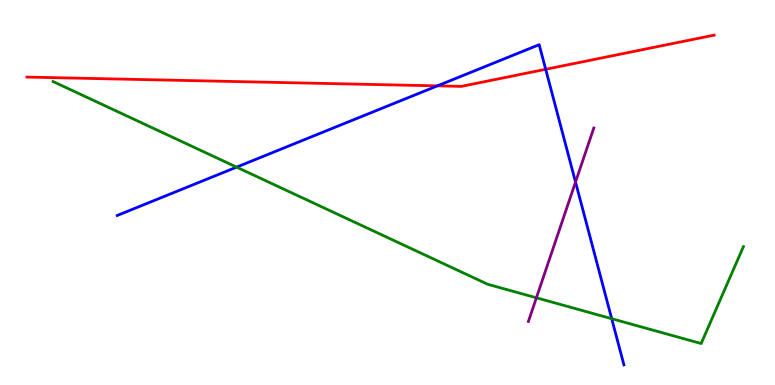[{'lines': ['blue', 'red'], 'intersections': [{'x': 5.64, 'y': 7.77}, {'x': 7.04, 'y': 8.2}]}, {'lines': ['green', 'red'], 'intersections': []}, {'lines': ['purple', 'red'], 'intersections': []}, {'lines': ['blue', 'green'], 'intersections': [{'x': 3.05, 'y': 5.66}, {'x': 7.89, 'y': 1.72}]}, {'lines': ['blue', 'purple'], 'intersections': [{'x': 7.43, 'y': 5.27}]}, {'lines': ['green', 'purple'], 'intersections': [{'x': 6.92, 'y': 2.27}]}]